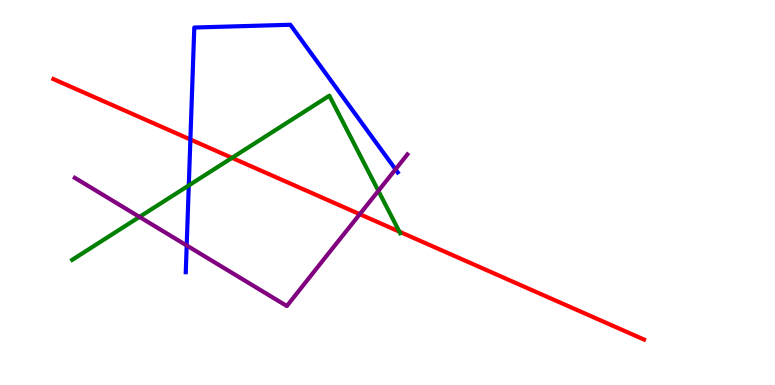[{'lines': ['blue', 'red'], 'intersections': [{'x': 2.46, 'y': 6.38}]}, {'lines': ['green', 'red'], 'intersections': [{'x': 2.99, 'y': 5.9}, {'x': 5.15, 'y': 3.98}]}, {'lines': ['purple', 'red'], 'intersections': [{'x': 4.64, 'y': 4.44}]}, {'lines': ['blue', 'green'], 'intersections': [{'x': 2.44, 'y': 5.18}]}, {'lines': ['blue', 'purple'], 'intersections': [{'x': 2.41, 'y': 3.62}, {'x': 5.1, 'y': 5.6}]}, {'lines': ['green', 'purple'], 'intersections': [{'x': 1.8, 'y': 4.37}, {'x': 4.88, 'y': 5.04}]}]